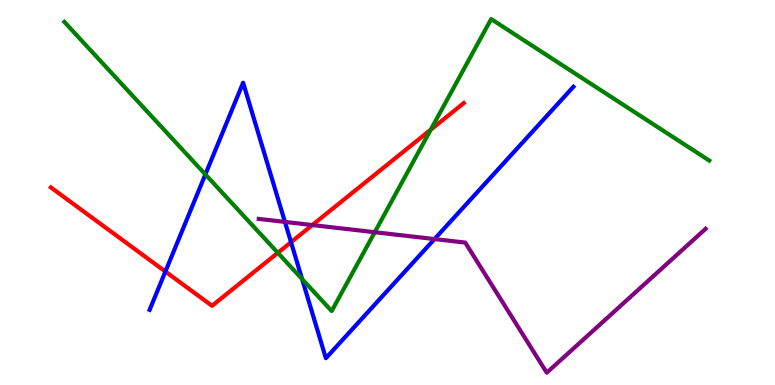[{'lines': ['blue', 'red'], 'intersections': [{'x': 2.13, 'y': 2.95}, {'x': 3.76, 'y': 3.71}]}, {'lines': ['green', 'red'], 'intersections': [{'x': 3.59, 'y': 3.43}, {'x': 5.56, 'y': 6.63}]}, {'lines': ['purple', 'red'], 'intersections': [{'x': 4.03, 'y': 4.15}]}, {'lines': ['blue', 'green'], 'intersections': [{'x': 2.65, 'y': 5.47}, {'x': 3.9, 'y': 2.75}]}, {'lines': ['blue', 'purple'], 'intersections': [{'x': 3.68, 'y': 4.24}, {'x': 5.61, 'y': 3.79}]}, {'lines': ['green', 'purple'], 'intersections': [{'x': 4.84, 'y': 3.97}]}]